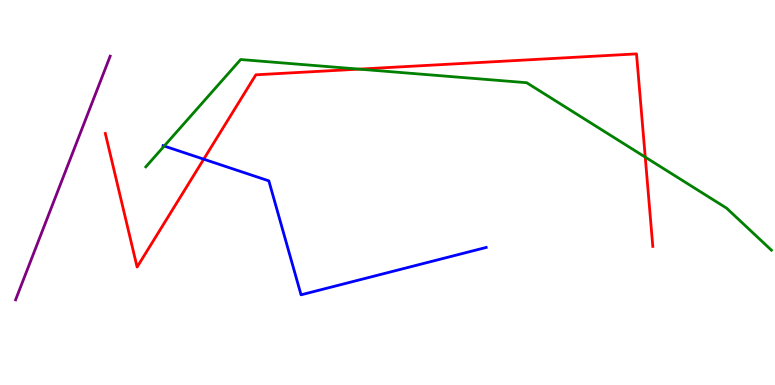[{'lines': ['blue', 'red'], 'intersections': [{'x': 2.63, 'y': 5.87}]}, {'lines': ['green', 'red'], 'intersections': [{'x': 4.63, 'y': 8.2}, {'x': 8.33, 'y': 5.92}]}, {'lines': ['purple', 'red'], 'intersections': []}, {'lines': ['blue', 'green'], 'intersections': [{'x': 2.12, 'y': 6.21}]}, {'lines': ['blue', 'purple'], 'intersections': []}, {'lines': ['green', 'purple'], 'intersections': []}]